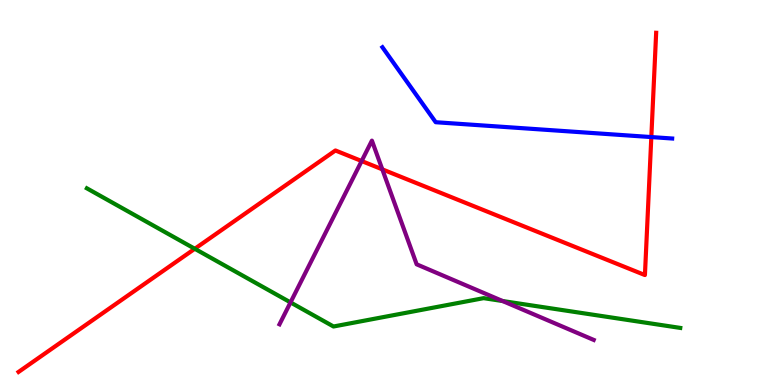[{'lines': ['blue', 'red'], 'intersections': [{'x': 8.4, 'y': 6.44}]}, {'lines': ['green', 'red'], 'intersections': [{'x': 2.51, 'y': 3.54}]}, {'lines': ['purple', 'red'], 'intersections': [{'x': 4.67, 'y': 5.82}, {'x': 4.93, 'y': 5.6}]}, {'lines': ['blue', 'green'], 'intersections': []}, {'lines': ['blue', 'purple'], 'intersections': []}, {'lines': ['green', 'purple'], 'intersections': [{'x': 3.75, 'y': 2.15}, {'x': 6.49, 'y': 2.18}]}]